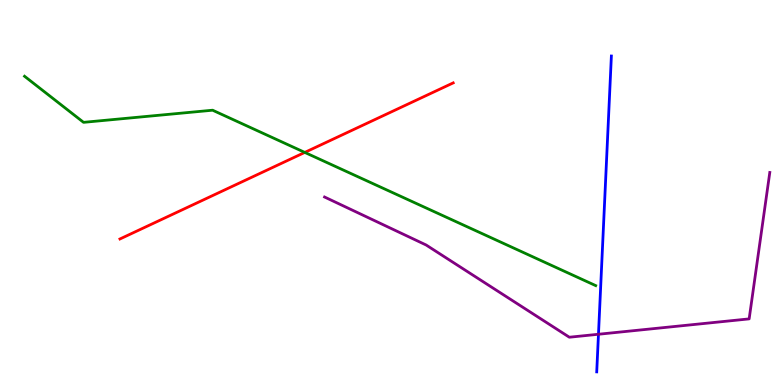[{'lines': ['blue', 'red'], 'intersections': []}, {'lines': ['green', 'red'], 'intersections': [{'x': 3.93, 'y': 6.04}]}, {'lines': ['purple', 'red'], 'intersections': []}, {'lines': ['blue', 'green'], 'intersections': []}, {'lines': ['blue', 'purple'], 'intersections': [{'x': 7.72, 'y': 1.32}]}, {'lines': ['green', 'purple'], 'intersections': []}]